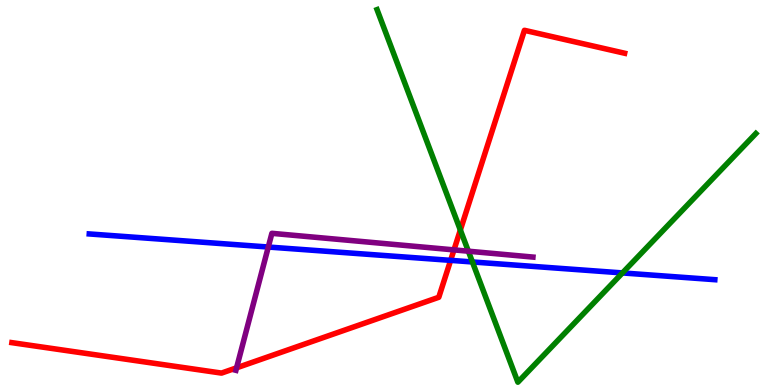[{'lines': ['blue', 'red'], 'intersections': [{'x': 5.81, 'y': 3.24}]}, {'lines': ['green', 'red'], 'intersections': [{'x': 5.94, 'y': 4.03}]}, {'lines': ['purple', 'red'], 'intersections': [{'x': 3.05, 'y': 0.446}, {'x': 5.86, 'y': 3.51}]}, {'lines': ['blue', 'green'], 'intersections': [{'x': 6.1, 'y': 3.2}, {'x': 8.03, 'y': 2.91}]}, {'lines': ['blue', 'purple'], 'intersections': [{'x': 3.46, 'y': 3.58}]}, {'lines': ['green', 'purple'], 'intersections': [{'x': 6.04, 'y': 3.48}]}]